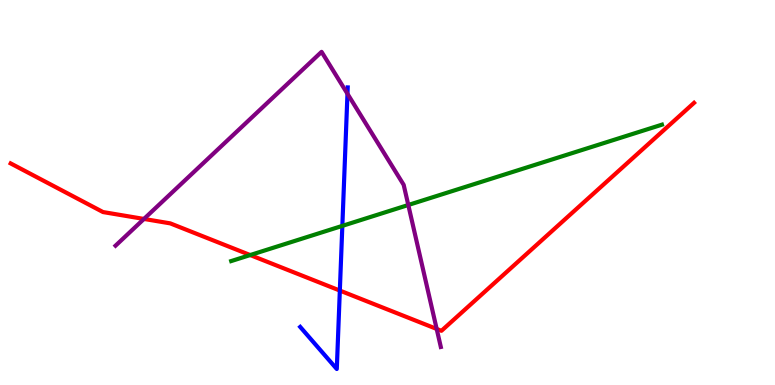[{'lines': ['blue', 'red'], 'intersections': [{'x': 4.38, 'y': 2.45}]}, {'lines': ['green', 'red'], 'intersections': [{'x': 3.23, 'y': 3.38}]}, {'lines': ['purple', 'red'], 'intersections': [{'x': 1.86, 'y': 4.31}, {'x': 5.63, 'y': 1.46}]}, {'lines': ['blue', 'green'], 'intersections': [{'x': 4.42, 'y': 4.13}]}, {'lines': ['blue', 'purple'], 'intersections': [{'x': 4.48, 'y': 7.56}]}, {'lines': ['green', 'purple'], 'intersections': [{'x': 5.27, 'y': 4.68}]}]